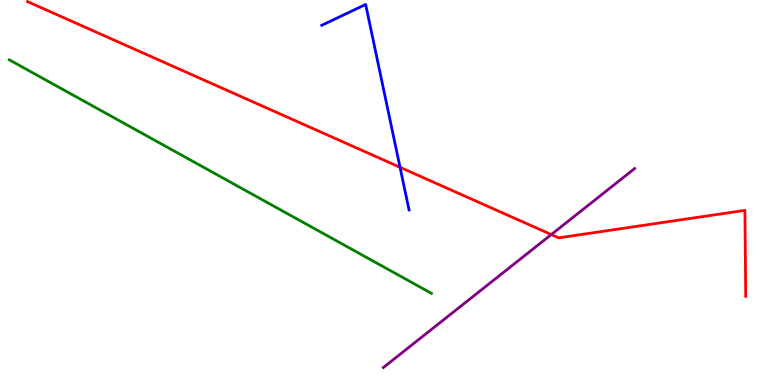[{'lines': ['blue', 'red'], 'intersections': [{'x': 5.16, 'y': 5.65}]}, {'lines': ['green', 'red'], 'intersections': []}, {'lines': ['purple', 'red'], 'intersections': [{'x': 7.11, 'y': 3.91}]}, {'lines': ['blue', 'green'], 'intersections': []}, {'lines': ['blue', 'purple'], 'intersections': []}, {'lines': ['green', 'purple'], 'intersections': []}]